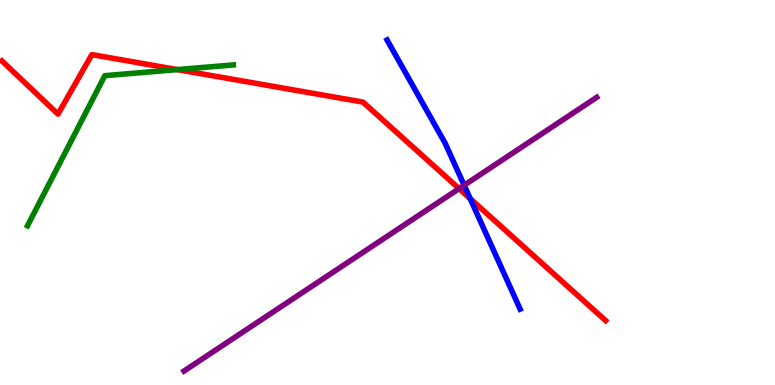[{'lines': ['blue', 'red'], 'intersections': [{'x': 6.07, 'y': 4.84}]}, {'lines': ['green', 'red'], 'intersections': [{'x': 2.29, 'y': 8.19}]}, {'lines': ['purple', 'red'], 'intersections': [{'x': 5.92, 'y': 5.1}]}, {'lines': ['blue', 'green'], 'intersections': []}, {'lines': ['blue', 'purple'], 'intersections': [{'x': 5.99, 'y': 5.19}]}, {'lines': ['green', 'purple'], 'intersections': []}]